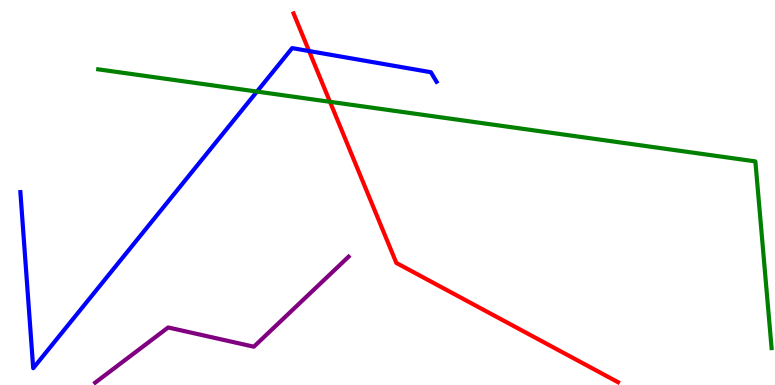[{'lines': ['blue', 'red'], 'intersections': [{'x': 3.99, 'y': 8.67}]}, {'lines': ['green', 'red'], 'intersections': [{'x': 4.26, 'y': 7.36}]}, {'lines': ['purple', 'red'], 'intersections': []}, {'lines': ['blue', 'green'], 'intersections': [{'x': 3.32, 'y': 7.62}]}, {'lines': ['blue', 'purple'], 'intersections': []}, {'lines': ['green', 'purple'], 'intersections': []}]